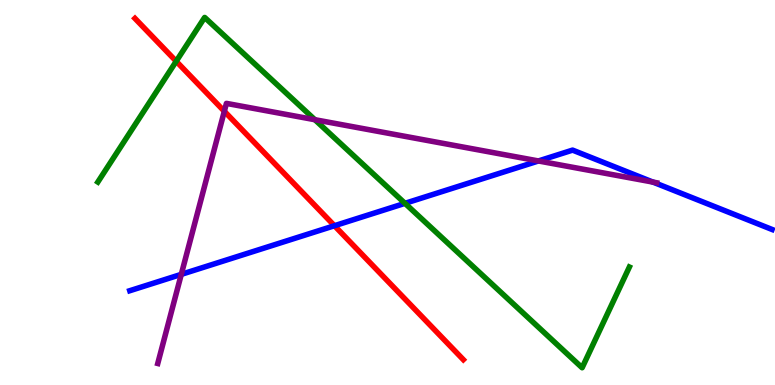[{'lines': ['blue', 'red'], 'intersections': [{'x': 4.32, 'y': 4.14}]}, {'lines': ['green', 'red'], 'intersections': [{'x': 2.27, 'y': 8.41}]}, {'lines': ['purple', 'red'], 'intersections': [{'x': 2.89, 'y': 7.11}]}, {'lines': ['blue', 'green'], 'intersections': [{'x': 5.23, 'y': 4.72}]}, {'lines': ['blue', 'purple'], 'intersections': [{'x': 2.34, 'y': 2.87}, {'x': 6.95, 'y': 5.82}, {'x': 8.43, 'y': 5.27}]}, {'lines': ['green', 'purple'], 'intersections': [{'x': 4.06, 'y': 6.89}]}]